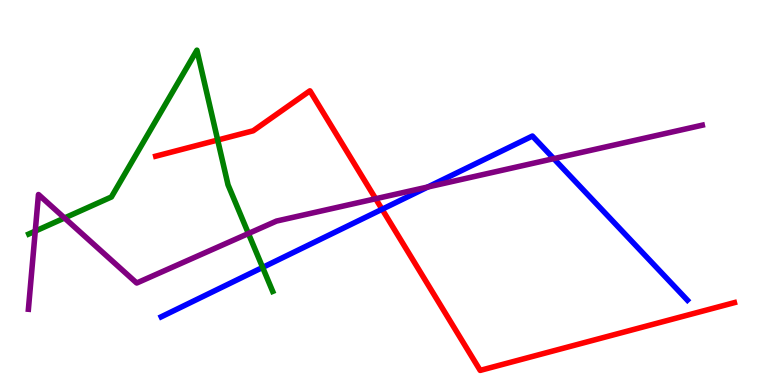[{'lines': ['blue', 'red'], 'intersections': [{'x': 4.93, 'y': 4.56}]}, {'lines': ['green', 'red'], 'intersections': [{'x': 2.81, 'y': 6.36}]}, {'lines': ['purple', 'red'], 'intersections': [{'x': 4.85, 'y': 4.84}]}, {'lines': ['blue', 'green'], 'intersections': [{'x': 3.39, 'y': 3.05}]}, {'lines': ['blue', 'purple'], 'intersections': [{'x': 5.52, 'y': 5.14}, {'x': 7.15, 'y': 5.88}]}, {'lines': ['green', 'purple'], 'intersections': [{'x': 0.455, 'y': 4.0}, {'x': 0.833, 'y': 4.34}, {'x': 3.21, 'y': 3.93}]}]